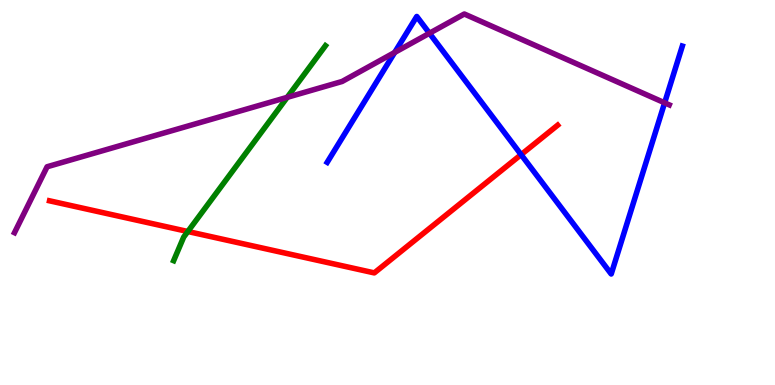[{'lines': ['blue', 'red'], 'intersections': [{'x': 6.72, 'y': 5.98}]}, {'lines': ['green', 'red'], 'intersections': [{'x': 2.42, 'y': 3.99}]}, {'lines': ['purple', 'red'], 'intersections': []}, {'lines': ['blue', 'green'], 'intersections': []}, {'lines': ['blue', 'purple'], 'intersections': [{'x': 5.09, 'y': 8.64}, {'x': 5.54, 'y': 9.14}, {'x': 8.58, 'y': 7.33}]}, {'lines': ['green', 'purple'], 'intersections': [{'x': 3.71, 'y': 7.47}]}]